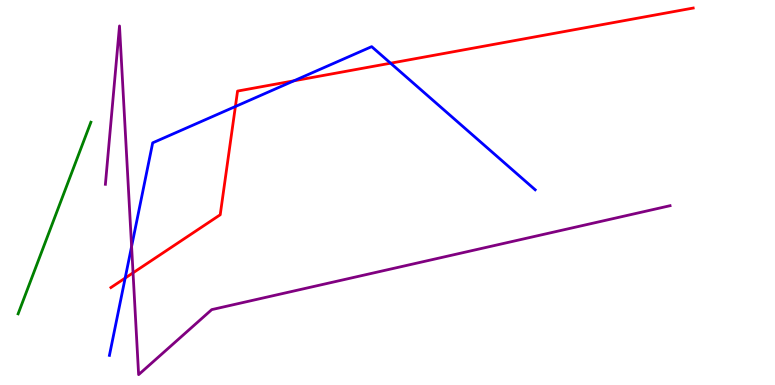[{'lines': ['blue', 'red'], 'intersections': [{'x': 1.62, 'y': 2.78}, {'x': 3.04, 'y': 7.23}, {'x': 3.79, 'y': 7.9}, {'x': 5.04, 'y': 8.36}]}, {'lines': ['green', 'red'], 'intersections': []}, {'lines': ['purple', 'red'], 'intersections': [{'x': 1.72, 'y': 2.91}]}, {'lines': ['blue', 'green'], 'intersections': []}, {'lines': ['blue', 'purple'], 'intersections': [{'x': 1.7, 'y': 3.6}]}, {'lines': ['green', 'purple'], 'intersections': []}]